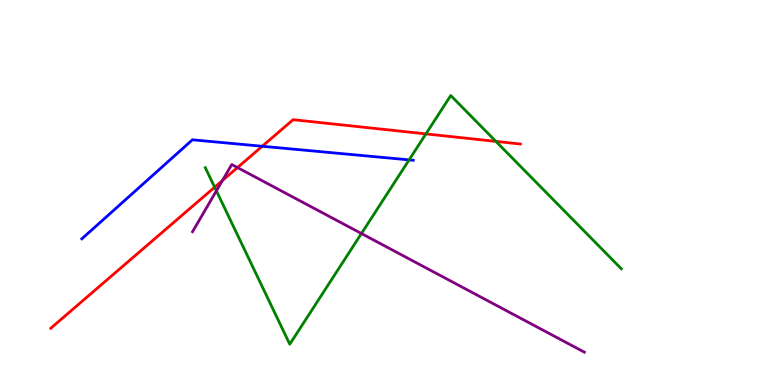[{'lines': ['blue', 'red'], 'intersections': [{'x': 3.38, 'y': 6.2}]}, {'lines': ['green', 'red'], 'intersections': [{'x': 2.77, 'y': 5.14}, {'x': 5.5, 'y': 6.52}, {'x': 6.4, 'y': 6.33}]}, {'lines': ['purple', 'red'], 'intersections': [{'x': 2.87, 'y': 5.31}, {'x': 3.06, 'y': 5.65}]}, {'lines': ['blue', 'green'], 'intersections': [{'x': 5.28, 'y': 5.85}]}, {'lines': ['blue', 'purple'], 'intersections': []}, {'lines': ['green', 'purple'], 'intersections': [{'x': 2.79, 'y': 5.04}, {'x': 4.66, 'y': 3.93}]}]